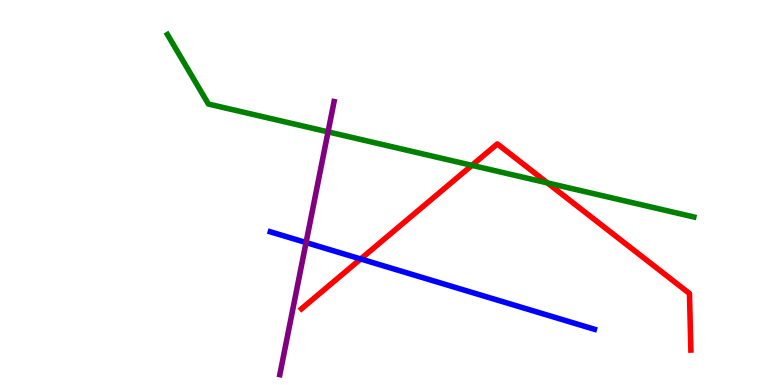[{'lines': ['blue', 'red'], 'intersections': [{'x': 4.65, 'y': 3.27}]}, {'lines': ['green', 'red'], 'intersections': [{'x': 6.09, 'y': 5.71}, {'x': 7.06, 'y': 5.25}]}, {'lines': ['purple', 'red'], 'intersections': []}, {'lines': ['blue', 'green'], 'intersections': []}, {'lines': ['blue', 'purple'], 'intersections': [{'x': 3.95, 'y': 3.7}]}, {'lines': ['green', 'purple'], 'intersections': [{'x': 4.23, 'y': 6.57}]}]